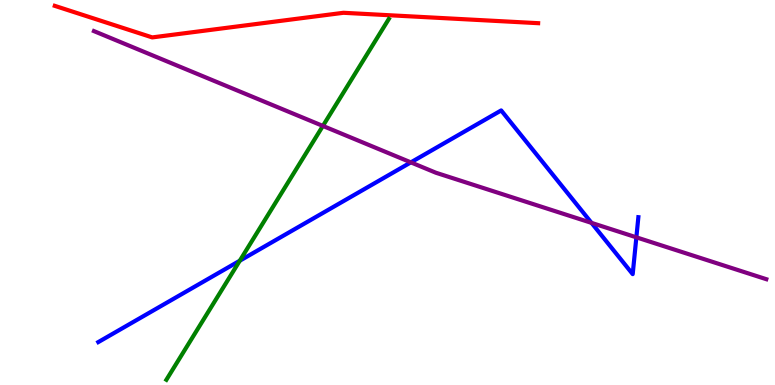[{'lines': ['blue', 'red'], 'intersections': []}, {'lines': ['green', 'red'], 'intersections': []}, {'lines': ['purple', 'red'], 'intersections': []}, {'lines': ['blue', 'green'], 'intersections': [{'x': 3.09, 'y': 3.23}]}, {'lines': ['blue', 'purple'], 'intersections': [{'x': 5.3, 'y': 5.78}, {'x': 7.63, 'y': 4.21}, {'x': 8.21, 'y': 3.84}]}, {'lines': ['green', 'purple'], 'intersections': [{'x': 4.17, 'y': 6.73}]}]